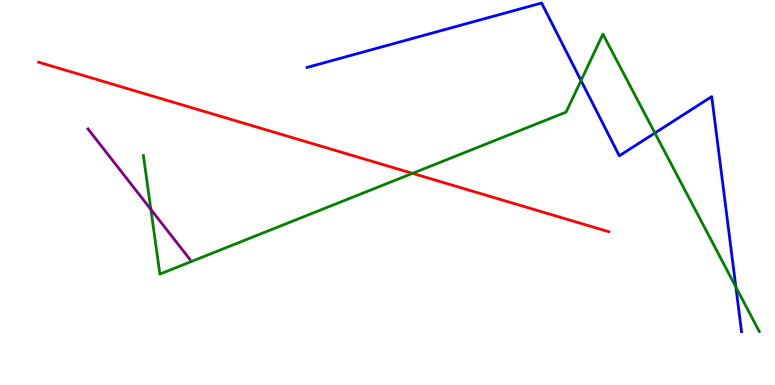[{'lines': ['blue', 'red'], 'intersections': []}, {'lines': ['green', 'red'], 'intersections': [{'x': 5.32, 'y': 5.5}]}, {'lines': ['purple', 'red'], 'intersections': []}, {'lines': ['blue', 'green'], 'intersections': [{'x': 7.5, 'y': 7.91}, {'x': 8.45, 'y': 6.54}, {'x': 9.5, 'y': 2.55}]}, {'lines': ['blue', 'purple'], 'intersections': []}, {'lines': ['green', 'purple'], 'intersections': [{'x': 1.95, 'y': 4.56}]}]